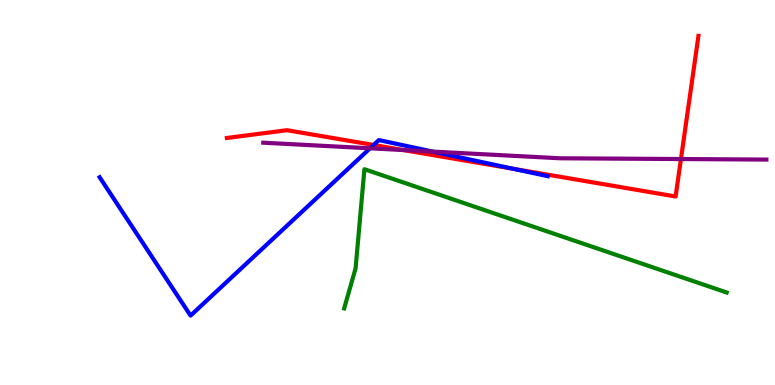[{'lines': ['blue', 'red'], 'intersections': [{'x': 4.82, 'y': 6.23}, {'x': 6.62, 'y': 5.62}]}, {'lines': ['green', 'red'], 'intersections': []}, {'lines': ['purple', 'red'], 'intersections': [{'x': 5.2, 'y': 6.1}, {'x': 8.79, 'y': 5.87}]}, {'lines': ['blue', 'green'], 'intersections': []}, {'lines': ['blue', 'purple'], 'intersections': [{'x': 4.77, 'y': 6.15}, {'x': 5.58, 'y': 6.06}]}, {'lines': ['green', 'purple'], 'intersections': []}]